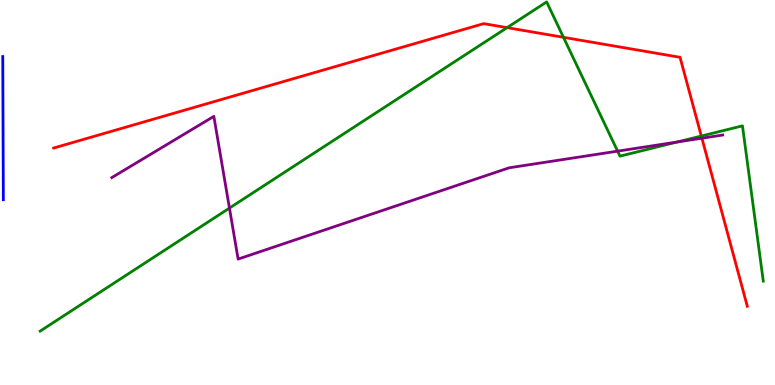[{'lines': ['blue', 'red'], 'intersections': []}, {'lines': ['green', 'red'], 'intersections': [{'x': 6.54, 'y': 9.28}, {'x': 7.27, 'y': 9.03}, {'x': 9.05, 'y': 6.47}]}, {'lines': ['purple', 'red'], 'intersections': [{'x': 9.06, 'y': 6.41}]}, {'lines': ['blue', 'green'], 'intersections': []}, {'lines': ['blue', 'purple'], 'intersections': []}, {'lines': ['green', 'purple'], 'intersections': [{'x': 2.96, 'y': 4.59}, {'x': 7.97, 'y': 6.07}, {'x': 8.74, 'y': 6.31}]}]